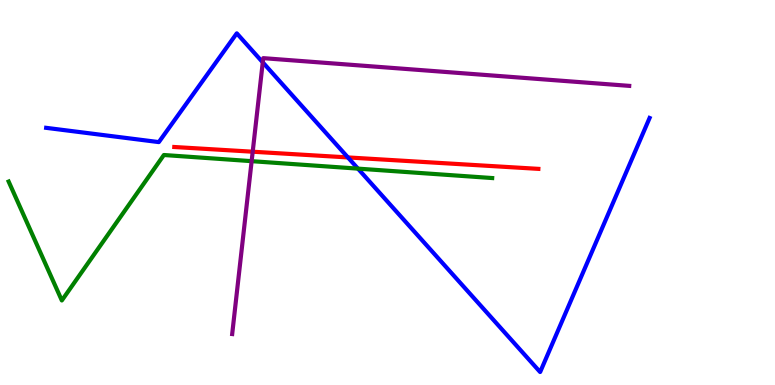[{'lines': ['blue', 'red'], 'intersections': [{'x': 4.49, 'y': 5.91}]}, {'lines': ['green', 'red'], 'intersections': []}, {'lines': ['purple', 'red'], 'intersections': [{'x': 3.26, 'y': 6.06}]}, {'lines': ['blue', 'green'], 'intersections': [{'x': 4.62, 'y': 5.62}]}, {'lines': ['blue', 'purple'], 'intersections': [{'x': 3.39, 'y': 8.38}]}, {'lines': ['green', 'purple'], 'intersections': [{'x': 3.25, 'y': 5.81}]}]